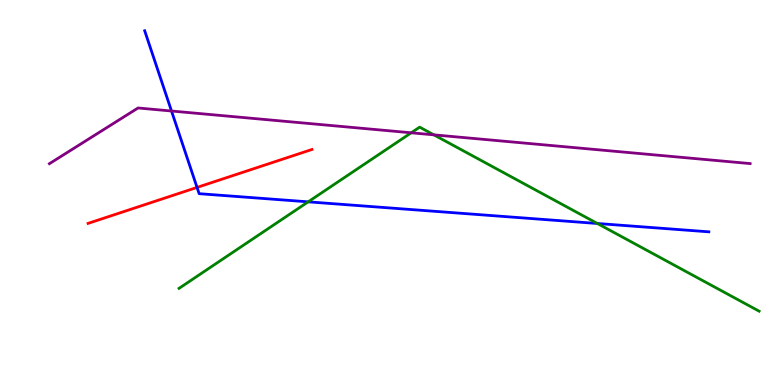[{'lines': ['blue', 'red'], 'intersections': [{'x': 2.54, 'y': 5.13}]}, {'lines': ['green', 'red'], 'intersections': []}, {'lines': ['purple', 'red'], 'intersections': []}, {'lines': ['blue', 'green'], 'intersections': [{'x': 3.98, 'y': 4.76}, {'x': 7.71, 'y': 4.2}]}, {'lines': ['blue', 'purple'], 'intersections': [{'x': 2.21, 'y': 7.12}]}, {'lines': ['green', 'purple'], 'intersections': [{'x': 5.31, 'y': 6.55}, {'x': 5.6, 'y': 6.5}]}]